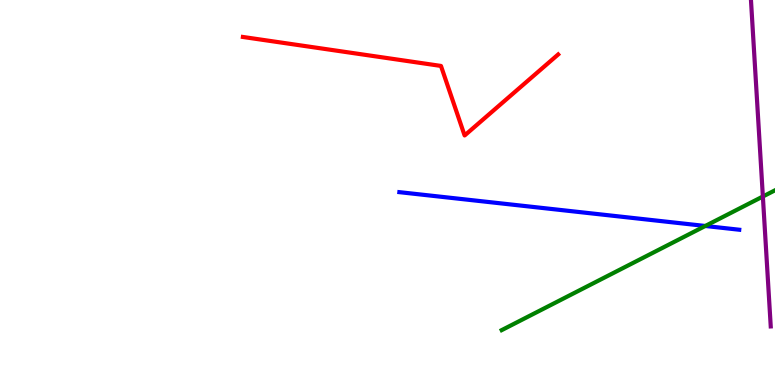[{'lines': ['blue', 'red'], 'intersections': []}, {'lines': ['green', 'red'], 'intersections': []}, {'lines': ['purple', 'red'], 'intersections': []}, {'lines': ['blue', 'green'], 'intersections': [{'x': 9.1, 'y': 4.13}]}, {'lines': ['blue', 'purple'], 'intersections': []}, {'lines': ['green', 'purple'], 'intersections': [{'x': 9.84, 'y': 4.9}]}]